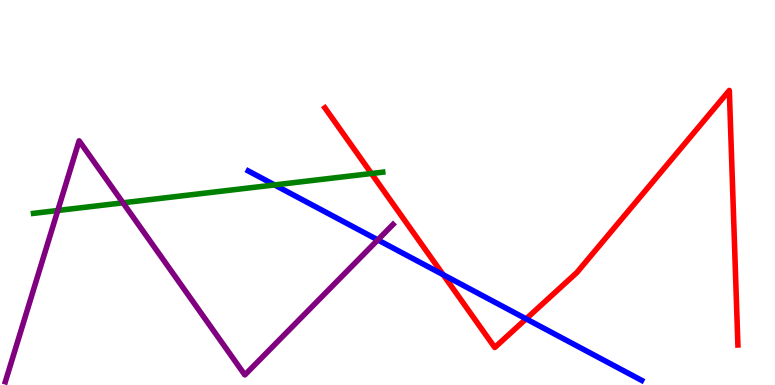[{'lines': ['blue', 'red'], 'intersections': [{'x': 5.72, 'y': 2.86}, {'x': 6.79, 'y': 1.72}]}, {'lines': ['green', 'red'], 'intersections': [{'x': 4.79, 'y': 5.49}]}, {'lines': ['purple', 'red'], 'intersections': []}, {'lines': ['blue', 'green'], 'intersections': [{'x': 3.54, 'y': 5.2}]}, {'lines': ['blue', 'purple'], 'intersections': [{'x': 4.87, 'y': 3.77}]}, {'lines': ['green', 'purple'], 'intersections': [{'x': 0.746, 'y': 4.53}, {'x': 1.59, 'y': 4.73}]}]